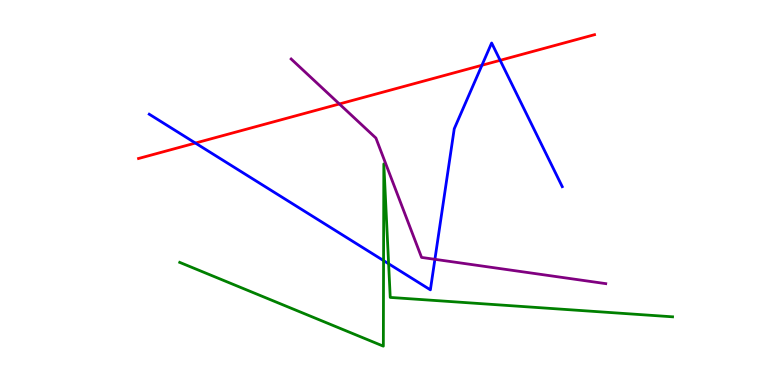[{'lines': ['blue', 'red'], 'intersections': [{'x': 2.52, 'y': 6.28}, {'x': 6.22, 'y': 8.3}, {'x': 6.45, 'y': 8.43}]}, {'lines': ['green', 'red'], 'intersections': []}, {'lines': ['purple', 'red'], 'intersections': [{'x': 4.38, 'y': 7.3}]}, {'lines': ['blue', 'green'], 'intersections': [{'x': 4.95, 'y': 3.23}, {'x': 5.01, 'y': 3.15}]}, {'lines': ['blue', 'purple'], 'intersections': [{'x': 5.61, 'y': 3.26}]}, {'lines': ['green', 'purple'], 'intersections': []}]